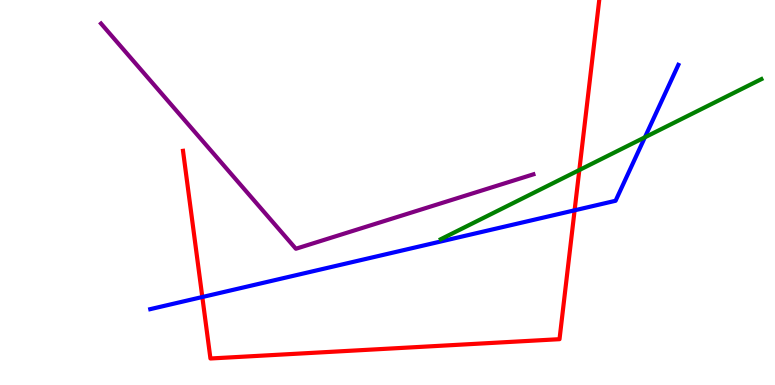[{'lines': ['blue', 'red'], 'intersections': [{'x': 2.61, 'y': 2.29}, {'x': 7.41, 'y': 4.54}]}, {'lines': ['green', 'red'], 'intersections': [{'x': 7.48, 'y': 5.58}]}, {'lines': ['purple', 'red'], 'intersections': []}, {'lines': ['blue', 'green'], 'intersections': [{'x': 8.32, 'y': 6.43}]}, {'lines': ['blue', 'purple'], 'intersections': []}, {'lines': ['green', 'purple'], 'intersections': []}]